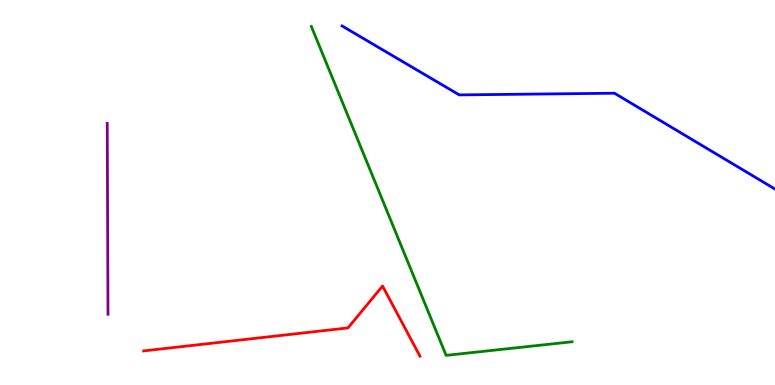[{'lines': ['blue', 'red'], 'intersections': []}, {'lines': ['green', 'red'], 'intersections': []}, {'lines': ['purple', 'red'], 'intersections': []}, {'lines': ['blue', 'green'], 'intersections': []}, {'lines': ['blue', 'purple'], 'intersections': []}, {'lines': ['green', 'purple'], 'intersections': []}]